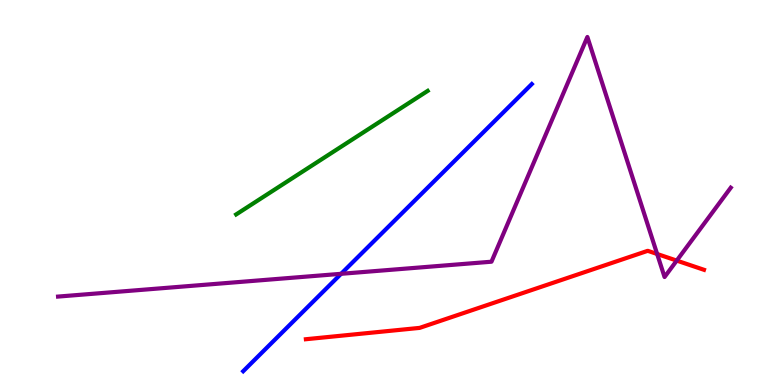[{'lines': ['blue', 'red'], 'intersections': []}, {'lines': ['green', 'red'], 'intersections': []}, {'lines': ['purple', 'red'], 'intersections': [{'x': 8.48, 'y': 3.4}, {'x': 8.73, 'y': 3.23}]}, {'lines': ['blue', 'green'], 'intersections': []}, {'lines': ['blue', 'purple'], 'intersections': [{'x': 4.4, 'y': 2.89}]}, {'lines': ['green', 'purple'], 'intersections': []}]